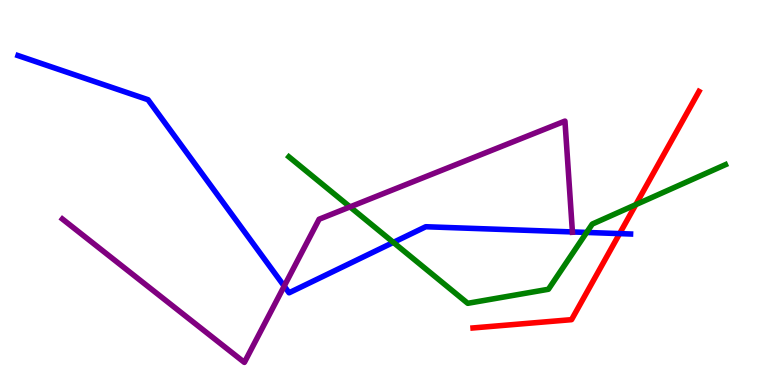[{'lines': ['blue', 'red'], 'intersections': [{'x': 7.99, 'y': 3.93}]}, {'lines': ['green', 'red'], 'intersections': [{'x': 8.2, 'y': 4.68}]}, {'lines': ['purple', 'red'], 'intersections': []}, {'lines': ['blue', 'green'], 'intersections': [{'x': 5.08, 'y': 3.7}, {'x': 7.57, 'y': 3.96}]}, {'lines': ['blue', 'purple'], 'intersections': [{'x': 3.67, 'y': 2.57}, {'x': 7.39, 'y': 3.98}]}, {'lines': ['green', 'purple'], 'intersections': [{'x': 4.52, 'y': 4.63}]}]